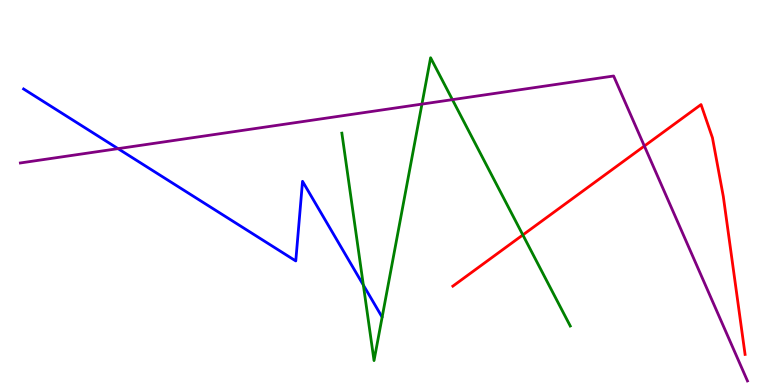[{'lines': ['blue', 'red'], 'intersections': []}, {'lines': ['green', 'red'], 'intersections': [{'x': 6.75, 'y': 3.9}]}, {'lines': ['purple', 'red'], 'intersections': [{'x': 8.31, 'y': 6.21}]}, {'lines': ['blue', 'green'], 'intersections': [{'x': 4.69, 'y': 2.59}]}, {'lines': ['blue', 'purple'], 'intersections': [{'x': 1.52, 'y': 6.14}]}, {'lines': ['green', 'purple'], 'intersections': [{'x': 5.44, 'y': 7.3}, {'x': 5.84, 'y': 7.41}]}]